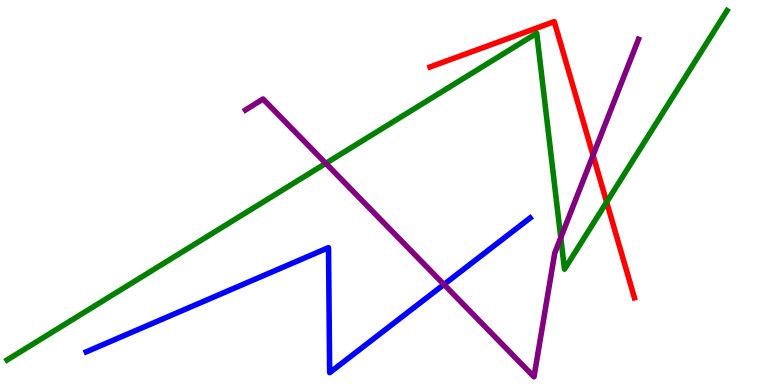[{'lines': ['blue', 'red'], 'intersections': []}, {'lines': ['green', 'red'], 'intersections': [{'x': 7.83, 'y': 4.75}]}, {'lines': ['purple', 'red'], 'intersections': [{'x': 7.65, 'y': 5.97}]}, {'lines': ['blue', 'green'], 'intersections': []}, {'lines': ['blue', 'purple'], 'intersections': [{'x': 5.73, 'y': 2.61}]}, {'lines': ['green', 'purple'], 'intersections': [{'x': 4.2, 'y': 5.76}, {'x': 7.24, 'y': 3.83}]}]